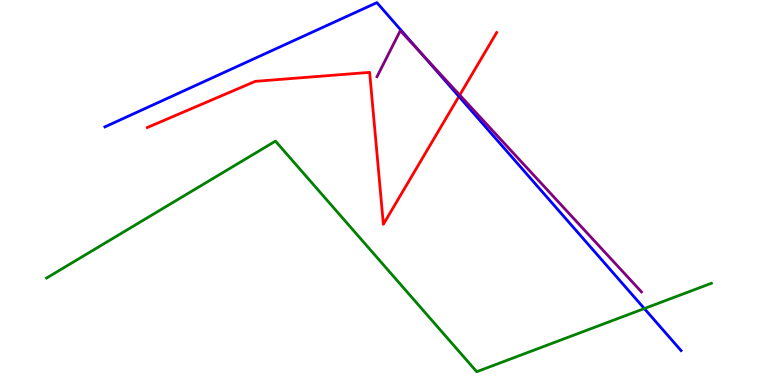[{'lines': ['blue', 'red'], 'intersections': [{'x': 5.92, 'y': 7.49}]}, {'lines': ['green', 'red'], 'intersections': []}, {'lines': ['purple', 'red'], 'intersections': [{'x': 5.93, 'y': 7.53}]}, {'lines': ['blue', 'green'], 'intersections': [{'x': 8.31, 'y': 1.99}]}, {'lines': ['blue', 'purple'], 'intersections': [{'x': 5.44, 'y': 8.61}]}, {'lines': ['green', 'purple'], 'intersections': []}]